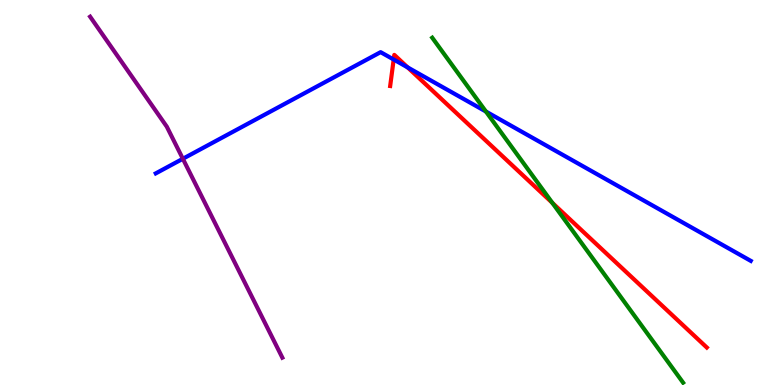[{'lines': ['blue', 'red'], 'intersections': [{'x': 5.08, 'y': 8.45}, {'x': 5.26, 'y': 8.25}]}, {'lines': ['green', 'red'], 'intersections': [{'x': 7.13, 'y': 4.73}]}, {'lines': ['purple', 'red'], 'intersections': []}, {'lines': ['blue', 'green'], 'intersections': [{'x': 6.27, 'y': 7.1}]}, {'lines': ['blue', 'purple'], 'intersections': [{'x': 2.36, 'y': 5.88}]}, {'lines': ['green', 'purple'], 'intersections': []}]